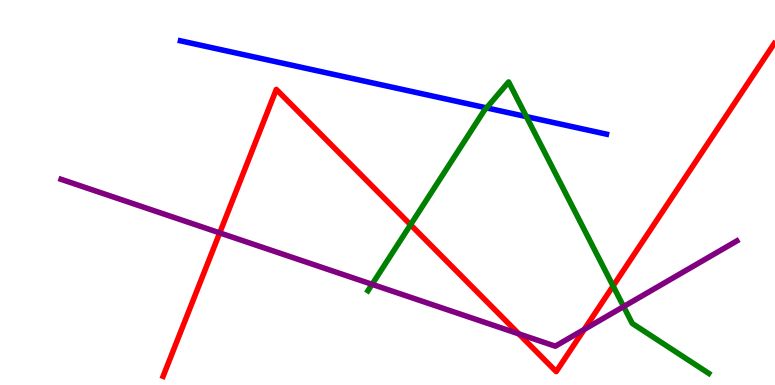[{'lines': ['blue', 'red'], 'intersections': []}, {'lines': ['green', 'red'], 'intersections': [{'x': 5.3, 'y': 4.16}, {'x': 7.91, 'y': 2.57}]}, {'lines': ['purple', 'red'], 'intersections': [{'x': 2.84, 'y': 3.95}, {'x': 6.69, 'y': 1.33}, {'x': 7.54, 'y': 1.44}]}, {'lines': ['blue', 'green'], 'intersections': [{'x': 6.28, 'y': 7.2}, {'x': 6.79, 'y': 6.97}]}, {'lines': ['blue', 'purple'], 'intersections': []}, {'lines': ['green', 'purple'], 'intersections': [{'x': 4.8, 'y': 2.61}, {'x': 8.05, 'y': 2.04}]}]